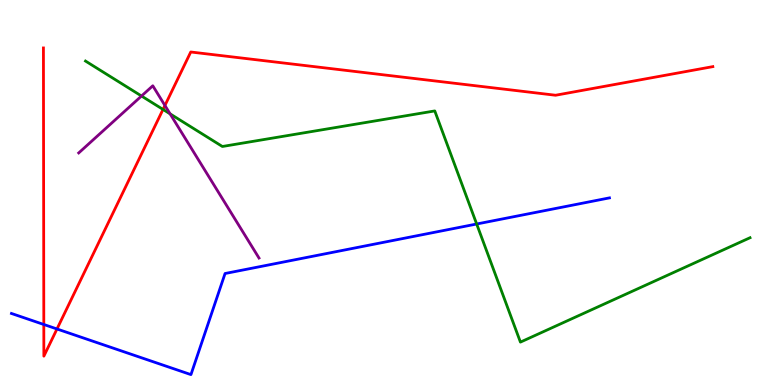[{'lines': ['blue', 'red'], 'intersections': [{'x': 0.565, 'y': 1.57}, {'x': 0.735, 'y': 1.46}]}, {'lines': ['green', 'red'], 'intersections': [{'x': 2.1, 'y': 7.16}]}, {'lines': ['purple', 'red'], 'intersections': [{'x': 2.13, 'y': 7.26}]}, {'lines': ['blue', 'green'], 'intersections': [{'x': 6.15, 'y': 4.18}]}, {'lines': ['blue', 'purple'], 'intersections': []}, {'lines': ['green', 'purple'], 'intersections': [{'x': 1.83, 'y': 7.51}, {'x': 2.19, 'y': 7.04}]}]